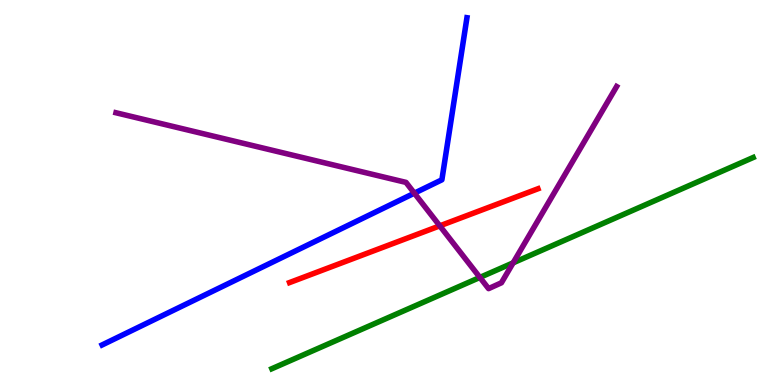[{'lines': ['blue', 'red'], 'intersections': []}, {'lines': ['green', 'red'], 'intersections': []}, {'lines': ['purple', 'red'], 'intersections': [{'x': 5.67, 'y': 4.13}]}, {'lines': ['blue', 'green'], 'intersections': []}, {'lines': ['blue', 'purple'], 'intersections': [{'x': 5.35, 'y': 4.98}]}, {'lines': ['green', 'purple'], 'intersections': [{'x': 6.19, 'y': 2.79}, {'x': 6.62, 'y': 3.17}]}]